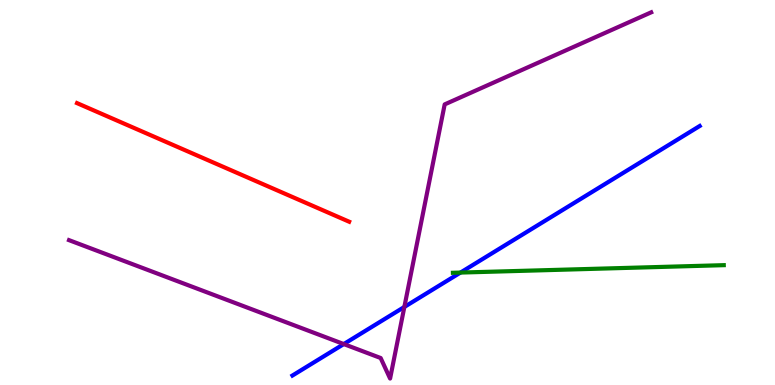[{'lines': ['blue', 'red'], 'intersections': []}, {'lines': ['green', 'red'], 'intersections': []}, {'lines': ['purple', 'red'], 'intersections': []}, {'lines': ['blue', 'green'], 'intersections': [{'x': 5.94, 'y': 2.92}]}, {'lines': ['blue', 'purple'], 'intersections': [{'x': 4.44, 'y': 1.06}, {'x': 5.22, 'y': 2.03}]}, {'lines': ['green', 'purple'], 'intersections': []}]